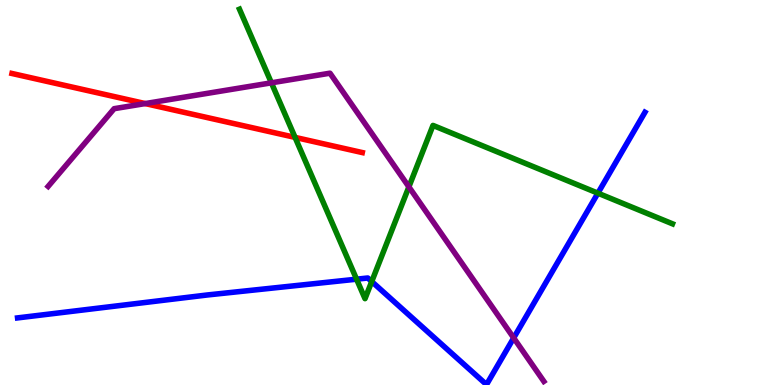[{'lines': ['blue', 'red'], 'intersections': []}, {'lines': ['green', 'red'], 'intersections': [{'x': 3.81, 'y': 6.43}]}, {'lines': ['purple', 'red'], 'intersections': [{'x': 1.87, 'y': 7.31}]}, {'lines': ['blue', 'green'], 'intersections': [{'x': 4.6, 'y': 2.75}, {'x': 4.8, 'y': 2.69}, {'x': 7.71, 'y': 4.98}]}, {'lines': ['blue', 'purple'], 'intersections': [{'x': 6.63, 'y': 1.22}]}, {'lines': ['green', 'purple'], 'intersections': [{'x': 3.5, 'y': 7.85}, {'x': 5.28, 'y': 5.15}]}]